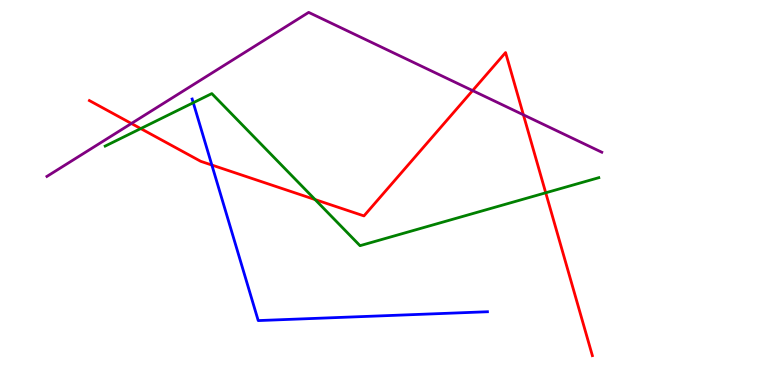[{'lines': ['blue', 'red'], 'intersections': [{'x': 2.73, 'y': 5.71}]}, {'lines': ['green', 'red'], 'intersections': [{'x': 1.82, 'y': 6.66}, {'x': 4.07, 'y': 4.82}, {'x': 7.04, 'y': 4.99}]}, {'lines': ['purple', 'red'], 'intersections': [{'x': 1.7, 'y': 6.79}, {'x': 6.1, 'y': 7.65}, {'x': 6.75, 'y': 7.02}]}, {'lines': ['blue', 'green'], 'intersections': [{'x': 2.49, 'y': 7.33}]}, {'lines': ['blue', 'purple'], 'intersections': []}, {'lines': ['green', 'purple'], 'intersections': []}]